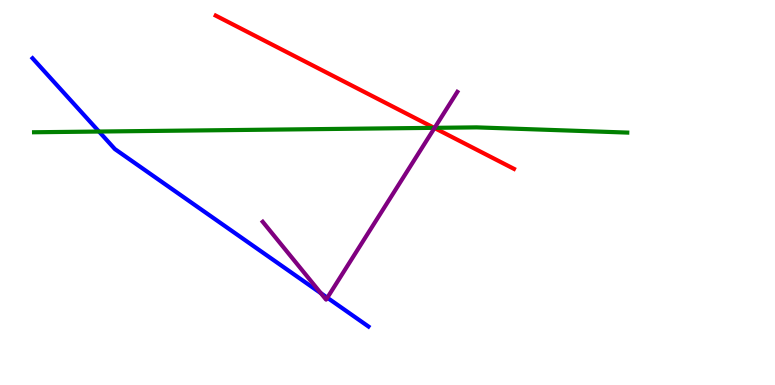[{'lines': ['blue', 'red'], 'intersections': []}, {'lines': ['green', 'red'], 'intersections': [{'x': 5.6, 'y': 6.68}]}, {'lines': ['purple', 'red'], 'intersections': [{'x': 5.61, 'y': 6.67}]}, {'lines': ['blue', 'green'], 'intersections': [{'x': 1.28, 'y': 6.58}]}, {'lines': ['blue', 'purple'], 'intersections': [{'x': 4.14, 'y': 2.38}, {'x': 4.22, 'y': 2.27}]}, {'lines': ['green', 'purple'], 'intersections': [{'x': 5.61, 'y': 6.68}]}]